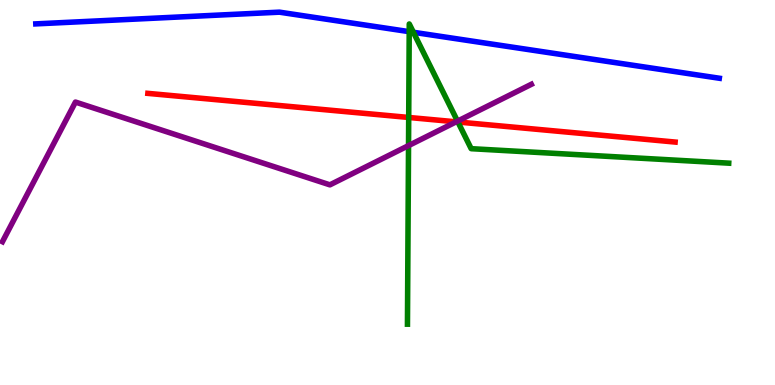[{'lines': ['blue', 'red'], 'intersections': []}, {'lines': ['green', 'red'], 'intersections': [{'x': 5.27, 'y': 6.95}, {'x': 5.91, 'y': 6.83}]}, {'lines': ['purple', 'red'], 'intersections': [{'x': 5.89, 'y': 6.84}]}, {'lines': ['blue', 'green'], 'intersections': [{'x': 5.28, 'y': 9.18}, {'x': 5.33, 'y': 9.16}]}, {'lines': ['blue', 'purple'], 'intersections': []}, {'lines': ['green', 'purple'], 'intersections': [{'x': 5.27, 'y': 6.22}, {'x': 5.9, 'y': 6.85}]}]